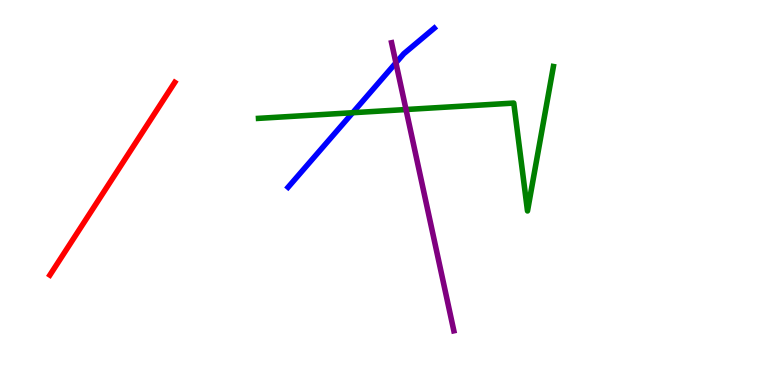[{'lines': ['blue', 'red'], 'intersections': []}, {'lines': ['green', 'red'], 'intersections': []}, {'lines': ['purple', 'red'], 'intersections': []}, {'lines': ['blue', 'green'], 'intersections': [{'x': 4.55, 'y': 7.07}]}, {'lines': ['blue', 'purple'], 'intersections': [{'x': 5.11, 'y': 8.37}]}, {'lines': ['green', 'purple'], 'intersections': [{'x': 5.24, 'y': 7.16}]}]